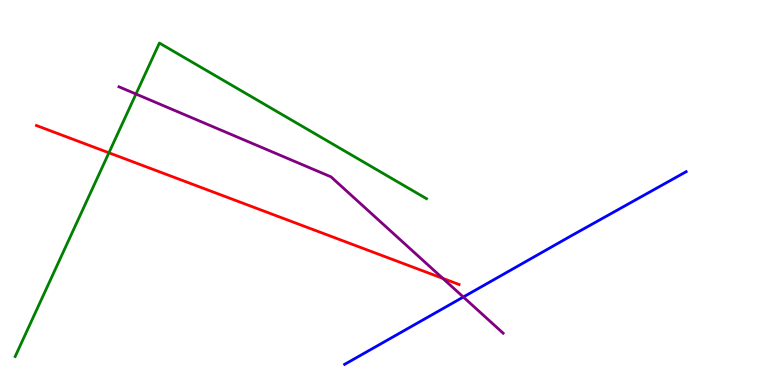[{'lines': ['blue', 'red'], 'intersections': []}, {'lines': ['green', 'red'], 'intersections': [{'x': 1.41, 'y': 6.03}]}, {'lines': ['purple', 'red'], 'intersections': [{'x': 5.71, 'y': 2.77}]}, {'lines': ['blue', 'green'], 'intersections': []}, {'lines': ['blue', 'purple'], 'intersections': [{'x': 5.98, 'y': 2.29}]}, {'lines': ['green', 'purple'], 'intersections': [{'x': 1.75, 'y': 7.56}]}]